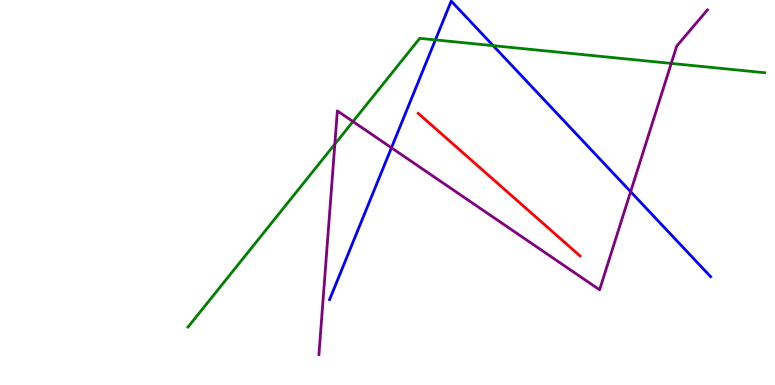[{'lines': ['blue', 'red'], 'intersections': []}, {'lines': ['green', 'red'], 'intersections': []}, {'lines': ['purple', 'red'], 'intersections': []}, {'lines': ['blue', 'green'], 'intersections': [{'x': 5.62, 'y': 8.96}, {'x': 6.36, 'y': 8.81}]}, {'lines': ['blue', 'purple'], 'intersections': [{'x': 5.05, 'y': 6.16}, {'x': 8.14, 'y': 5.02}]}, {'lines': ['green', 'purple'], 'intersections': [{'x': 4.32, 'y': 6.26}, {'x': 4.55, 'y': 6.84}, {'x': 8.66, 'y': 8.35}]}]